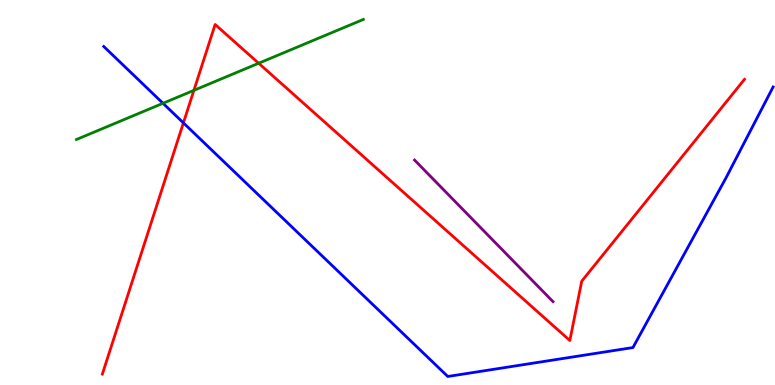[{'lines': ['blue', 'red'], 'intersections': [{'x': 2.37, 'y': 6.81}]}, {'lines': ['green', 'red'], 'intersections': [{'x': 2.5, 'y': 7.65}, {'x': 3.34, 'y': 8.36}]}, {'lines': ['purple', 'red'], 'intersections': []}, {'lines': ['blue', 'green'], 'intersections': [{'x': 2.1, 'y': 7.32}]}, {'lines': ['blue', 'purple'], 'intersections': []}, {'lines': ['green', 'purple'], 'intersections': []}]